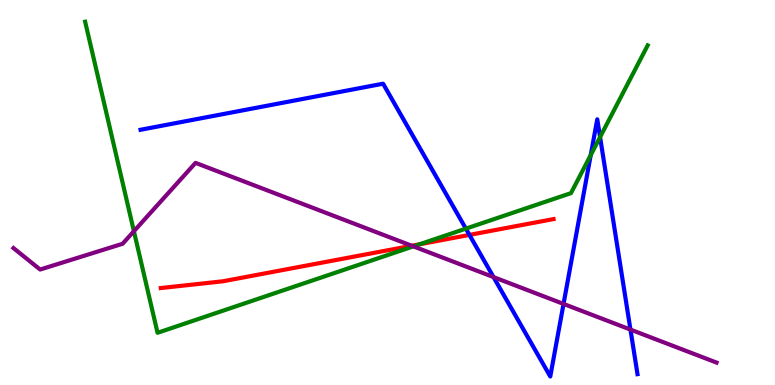[{'lines': ['blue', 'red'], 'intersections': [{'x': 6.06, 'y': 3.9}]}, {'lines': ['green', 'red'], 'intersections': [{'x': 5.41, 'y': 3.65}]}, {'lines': ['purple', 'red'], 'intersections': [{'x': 5.31, 'y': 3.62}]}, {'lines': ['blue', 'green'], 'intersections': [{'x': 6.01, 'y': 4.06}, {'x': 7.62, 'y': 5.97}, {'x': 7.74, 'y': 6.44}]}, {'lines': ['blue', 'purple'], 'intersections': [{'x': 6.37, 'y': 2.8}, {'x': 7.27, 'y': 2.11}, {'x': 8.13, 'y': 1.44}]}, {'lines': ['green', 'purple'], 'intersections': [{'x': 1.73, 'y': 3.99}, {'x': 5.33, 'y': 3.6}]}]